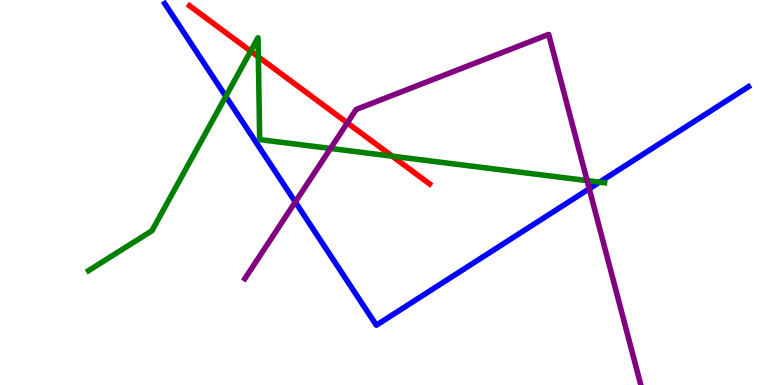[{'lines': ['blue', 'red'], 'intersections': []}, {'lines': ['green', 'red'], 'intersections': [{'x': 3.23, 'y': 8.67}, {'x': 3.33, 'y': 8.52}, {'x': 5.06, 'y': 5.94}]}, {'lines': ['purple', 'red'], 'intersections': [{'x': 4.48, 'y': 6.81}]}, {'lines': ['blue', 'green'], 'intersections': [{'x': 2.91, 'y': 7.5}, {'x': 7.74, 'y': 5.27}]}, {'lines': ['blue', 'purple'], 'intersections': [{'x': 3.81, 'y': 4.75}, {'x': 7.6, 'y': 5.1}]}, {'lines': ['green', 'purple'], 'intersections': [{'x': 4.26, 'y': 6.14}, {'x': 7.58, 'y': 5.31}]}]